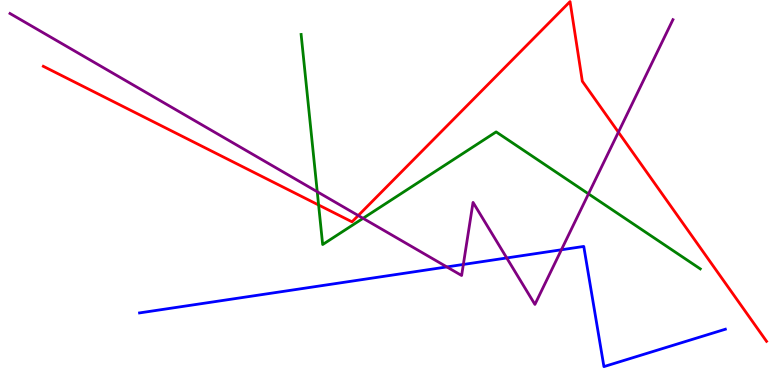[{'lines': ['blue', 'red'], 'intersections': []}, {'lines': ['green', 'red'], 'intersections': [{'x': 4.11, 'y': 4.68}]}, {'lines': ['purple', 'red'], 'intersections': [{'x': 4.62, 'y': 4.4}, {'x': 7.98, 'y': 6.57}]}, {'lines': ['blue', 'green'], 'intersections': []}, {'lines': ['blue', 'purple'], 'intersections': [{'x': 5.77, 'y': 3.07}, {'x': 5.98, 'y': 3.13}, {'x': 6.54, 'y': 3.3}, {'x': 7.24, 'y': 3.51}]}, {'lines': ['green', 'purple'], 'intersections': [{'x': 4.09, 'y': 5.02}, {'x': 4.68, 'y': 4.33}, {'x': 7.59, 'y': 4.96}]}]